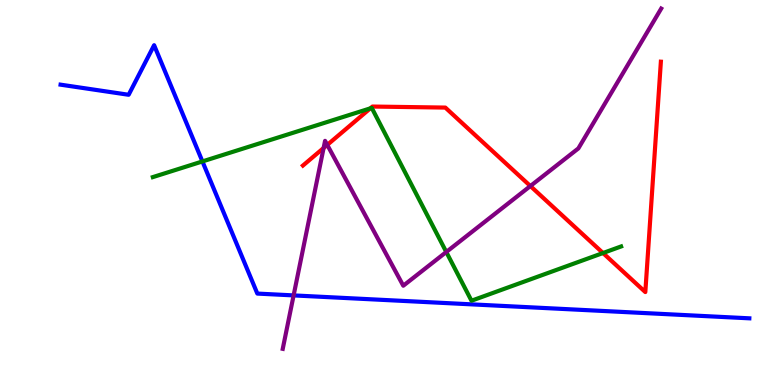[{'lines': ['blue', 'red'], 'intersections': []}, {'lines': ['green', 'red'], 'intersections': [{'x': 4.78, 'y': 7.19}, {'x': 7.78, 'y': 3.43}]}, {'lines': ['purple', 'red'], 'intersections': [{'x': 4.18, 'y': 6.16}, {'x': 4.22, 'y': 6.24}, {'x': 6.84, 'y': 5.17}]}, {'lines': ['blue', 'green'], 'intersections': [{'x': 2.61, 'y': 5.81}]}, {'lines': ['blue', 'purple'], 'intersections': [{'x': 3.79, 'y': 2.33}]}, {'lines': ['green', 'purple'], 'intersections': [{'x': 5.76, 'y': 3.45}]}]